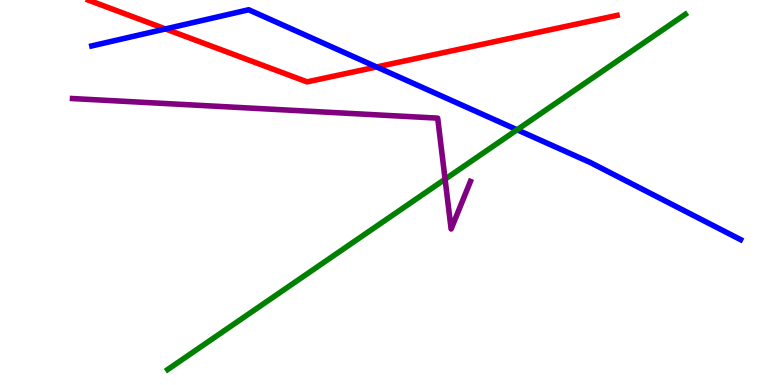[{'lines': ['blue', 'red'], 'intersections': [{'x': 2.13, 'y': 9.25}, {'x': 4.86, 'y': 8.26}]}, {'lines': ['green', 'red'], 'intersections': []}, {'lines': ['purple', 'red'], 'intersections': []}, {'lines': ['blue', 'green'], 'intersections': [{'x': 6.67, 'y': 6.63}]}, {'lines': ['blue', 'purple'], 'intersections': []}, {'lines': ['green', 'purple'], 'intersections': [{'x': 5.74, 'y': 5.35}]}]